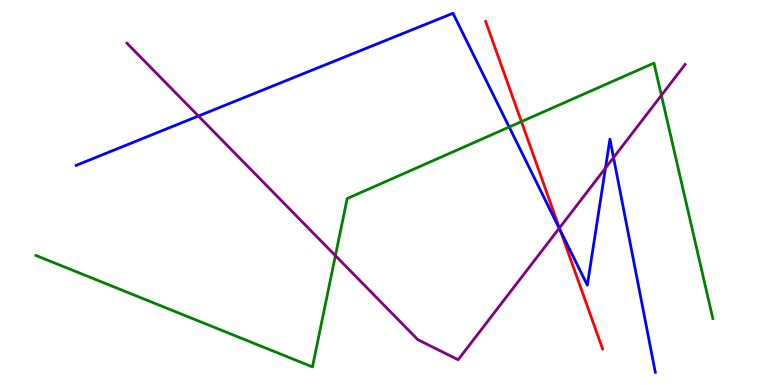[{'lines': ['blue', 'red'], 'intersections': [{'x': 7.23, 'y': 4.01}]}, {'lines': ['green', 'red'], 'intersections': [{'x': 6.73, 'y': 6.84}]}, {'lines': ['purple', 'red'], 'intersections': [{'x': 7.22, 'y': 4.08}]}, {'lines': ['blue', 'green'], 'intersections': [{'x': 6.57, 'y': 6.7}]}, {'lines': ['blue', 'purple'], 'intersections': [{'x': 2.56, 'y': 6.99}, {'x': 7.22, 'y': 4.07}, {'x': 7.81, 'y': 5.63}, {'x': 7.92, 'y': 5.91}]}, {'lines': ['green', 'purple'], 'intersections': [{'x': 4.33, 'y': 3.36}, {'x': 8.53, 'y': 7.52}]}]